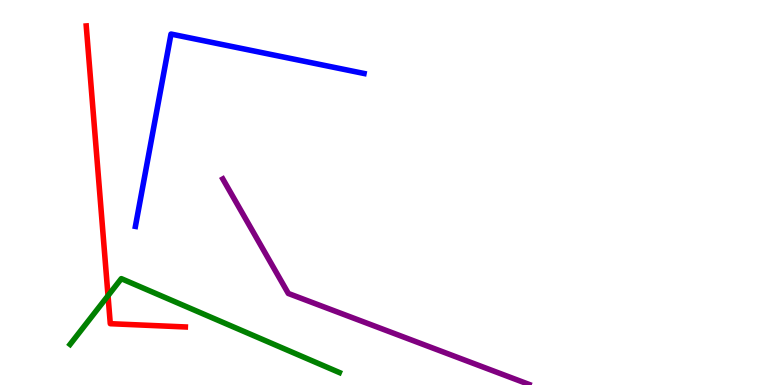[{'lines': ['blue', 'red'], 'intersections': []}, {'lines': ['green', 'red'], 'intersections': [{'x': 1.39, 'y': 2.32}]}, {'lines': ['purple', 'red'], 'intersections': []}, {'lines': ['blue', 'green'], 'intersections': []}, {'lines': ['blue', 'purple'], 'intersections': []}, {'lines': ['green', 'purple'], 'intersections': []}]